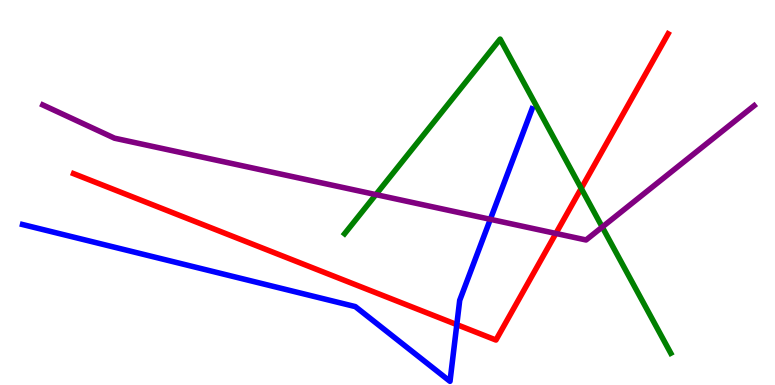[{'lines': ['blue', 'red'], 'intersections': [{'x': 5.89, 'y': 1.57}]}, {'lines': ['green', 'red'], 'intersections': [{'x': 7.5, 'y': 5.11}]}, {'lines': ['purple', 'red'], 'intersections': [{'x': 7.17, 'y': 3.94}]}, {'lines': ['blue', 'green'], 'intersections': []}, {'lines': ['blue', 'purple'], 'intersections': [{'x': 6.33, 'y': 4.3}]}, {'lines': ['green', 'purple'], 'intersections': [{'x': 4.85, 'y': 4.95}, {'x': 7.77, 'y': 4.1}]}]